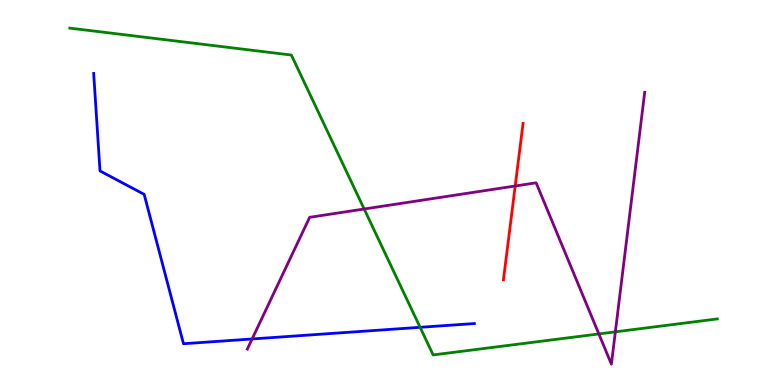[{'lines': ['blue', 'red'], 'intersections': []}, {'lines': ['green', 'red'], 'intersections': []}, {'lines': ['purple', 'red'], 'intersections': [{'x': 6.65, 'y': 5.17}]}, {'lines': ['blue', 'green'], 'intersections': [{'x': 5.42, 'y': 1.5}]}, {'lines': ['blue', 'purple'], 'intersections': [{'x': 3.25, 'y': 1.2}]}, {'lines': ['green', 'purple'], 'intersections': [{'x': 4.7, 'y': 4.57}, {'x': 7.73, 'y': 1.33}, {'x': 7.94, 'y': 1.38}]}]